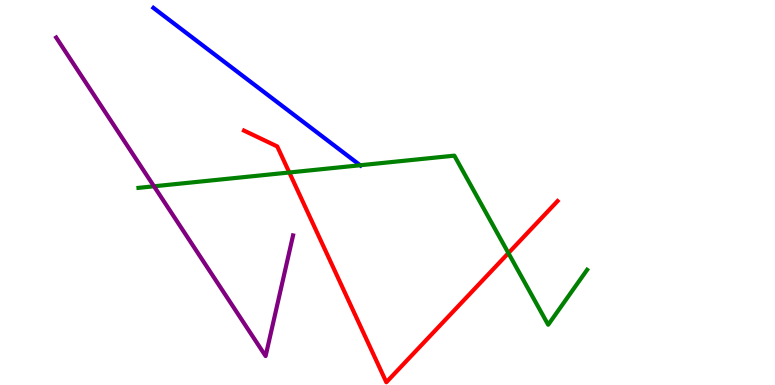[{'lines': ['blue', 'red'], 'intersections': []}, {'lines': ['green', 'red'], 'intersections': [{'x': 3.73, 'y': 5.52}, {'x': 6.56, 'y': 3.43}]}, {'lines': ['purple', 'red'], 'intersections': []}, {'lines': ['blue', 'green'], 'intersections': [{'x': 4.65, 'y': 5.71}]}, {'lines': ['blue', 'purple'], 'intersections': []}, {'lines': ['green', 'purple'], 'intersections': [{'x': 1.99, 'y': 5.16}]}]